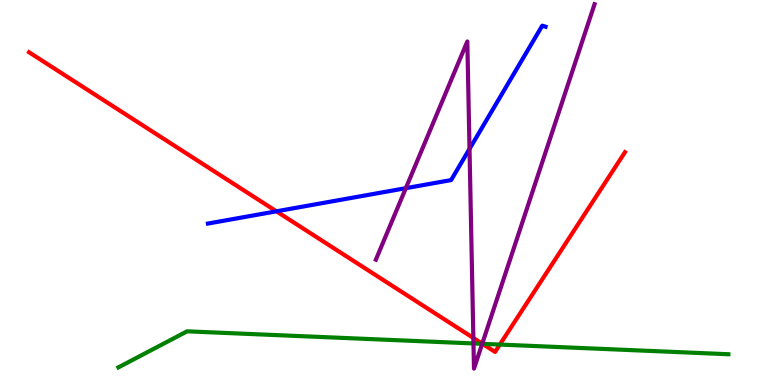[{'lines': ['blue', 'red'], 'intersections': [{'x': 3.57, 'y': 4.51}]}, {'lines': ['green', 'red'], 'intersections': [{'x': 6.23, 'y': 1.07}, {'x': 6.45, 'y': 1.05}]}, {'lines': ['purple', 'red'], 'intersections': [{'x': 6.11, 'y': 1.22}, {'x': 6.22, 'y': 1.07}]}, {'lines': ['blue', 'green'], 'intersections': []}, {'lines': ['blue', 'purple'], 'intersections': [{'x': 5.24, 'y': 5.11}, {'x': 6.06, 'y': 6.13}]}, {'lines': ['green', 'purple'], 'intersections': [{'x': 6.11, 'y': 1.08}, {'x': 6.22, 'y': 1.07}]}]